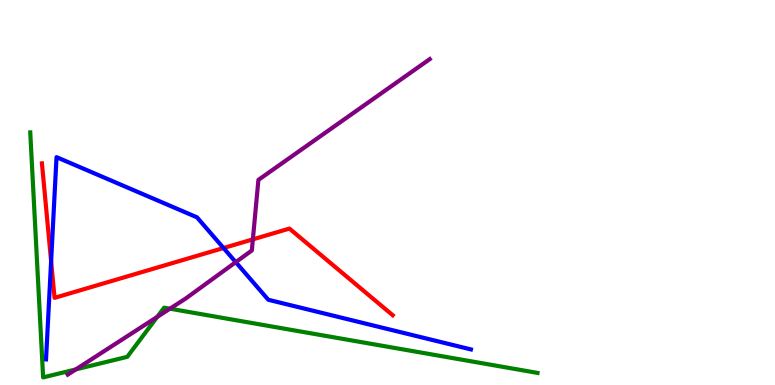[{'lines': ['blue', 'red'], 'intersections': [{'x': 0.66, 'y': 3.21}, {'x': 2.88, 'y': 3.56}]}, {'lines': ['green', 'red'], 'intersections': []}, {'lines': ['purple', 'red'], 'intersections': [{'x': 3.26, 'y': 3.78}]}, {'lines': ['blue', 'green'], 'intersections': []}, {'lines': ['blue', 'purple'], 'intersections': [{'x': 3.04, 'y': 3.19}]}, {'lines': ['green', 'purple'], 'intersections': [{'x': 0.978, 'y': 0.405}, {'x': 2.03, 'y': 1.77}, {'x': 2.19, 'y': 1.98}]}]